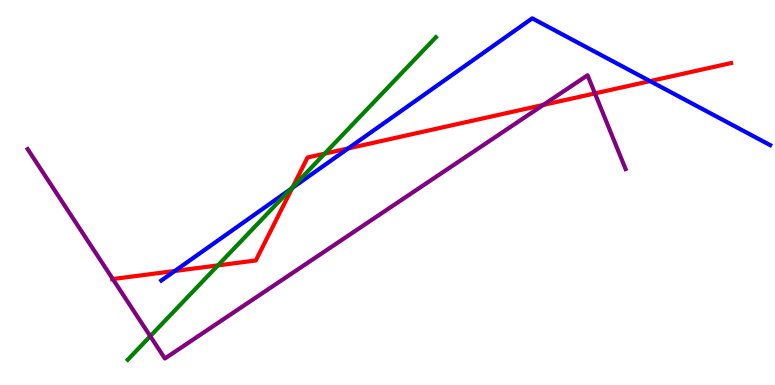[{'lines': ['blue', 'red'], 'intersections': [{'x': 2.26, 'y': 2.96}, {'x': 3.77, 'y': 5.12}, {'x': 4.49, 'y': 6.15}, {'x': 8.39, 'y': 7.89}]}, {'lines': ['green', 'red'], 'intersections': [{'x': 2.81, 'y': 3.11}, {'x': 3.78, 'y': 5.14}, {'x': 4.19, 'y': 6.01}]}, {'lines': ['purple', 'red'], 'intersections': [{'x': 1.46, 'y': 2.75}, {'x': 7.01, 'y': 7.27}, {'x': 7.68, 'y': 7.57}]}, {'lines': ['blue', 'green'], 'intersections': [{'x': 3.76, 'y': 5.1}]}, {'lines': ['blue', 'purple'], 'intersections': []}, {'lines': ['green', 'purple'], 'intersections': [{'x': 1.94, 'y': 1.27}]}]